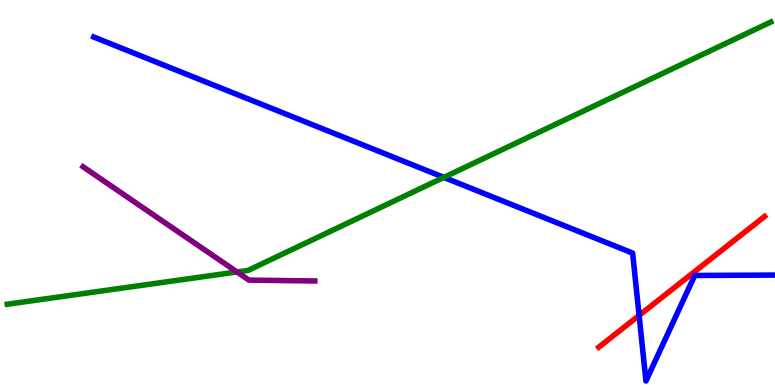[{'lines': ['blue', 'red'], 'intersections': [{'x': 8.25, 'y': 1.81}]}, {'lines': ['green', 'red'], 'intersections': []}, {'lines': ['purple', 'red'], 'intersections': []}, {'lines': ['blue', 'green'], 'intersections': [{'x': 5.73, 'y': 5.39}]}, {'lines': ['blue', 'purple'], 'intersections': []}, {'lines': ['green', 'purple'], 'intersections': [{'x': 3.06, 'y': 2.94}]}]